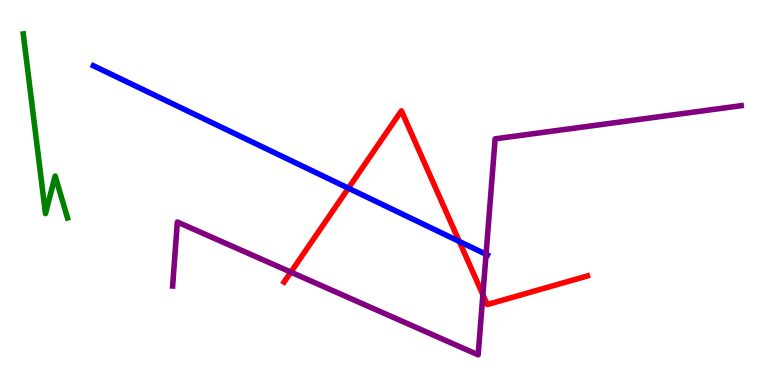[{'lines': ['blue', 'red'], 'intersections': [{'x': 4.5, 'y': 5.11}, {'x': 5.93, 'y': 3.73}]}, {'lines': ['green', 'red'], 'intersections': []}, {'lines': ['purple', 'red'], 'intersections': [{'x': 3.75, 'y': 2.93}, {'x': 6.23, 'y': 2.35}]}, {'lines': ['blue', 'green'], 'intersections': []}, {'lines': ['blue', 'purple'], 'intersections': [{'x': 6.27, 'y': 3.39}]}, {'lines': ['green', 'purple'], 'intersections': []}]